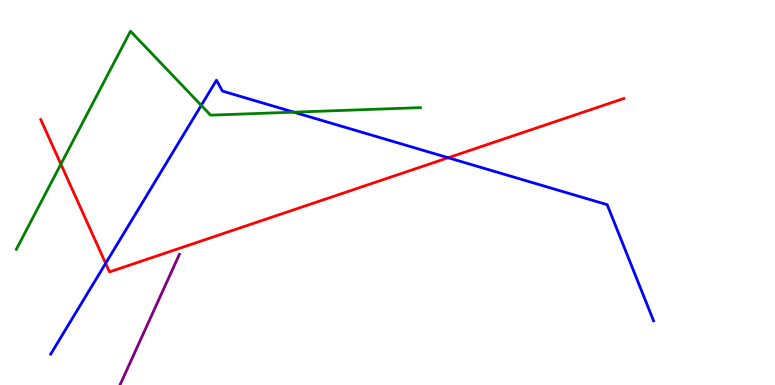[{'lines': ['blue', 'red'], 'intersections': [{'x': 1.36, 'y': 3.16}, {'x': 5.78, 'y': 5.9}]}, {'lines': ['green', 'red'], 'intersections': [{'x': 0.786, 'y': 5.74}]}, {'lines': ['purple', 'red'], 'intersections': []}, {'lines': ['blue', 'green'], 'intersections': [{'x': 2.6, 'y': 7.26}, {'x': 3.79, 'y': 7.09}]}, {'lines': ['blue', 'purple'], 'intersections': []}, {'lines': ['green', 'purple'], 'intersections': []}]